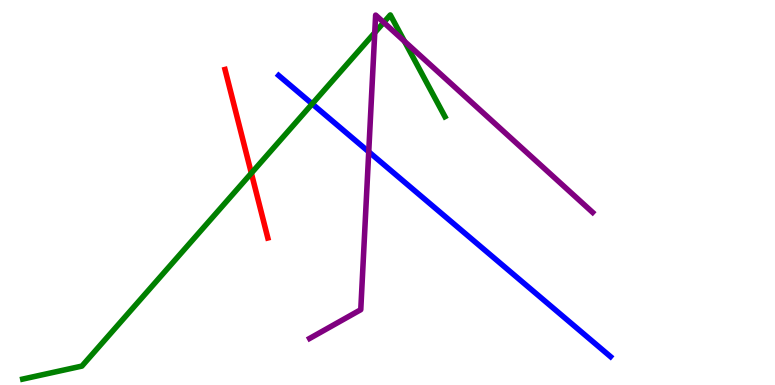[{'lines': ['blue', 'red'], 'intersections': []}, {'lines': ['green', 'red'], 'intersections': [{'x': 3.24, 'y': 5.5}]}, {'lines': ['purple', 'red'], 'intersections': []}, {'lines': ['blue', 'green'], 'intersections': [{'x': 4.03, 'y': 7.3}]}, {'lines': ['blue', 'purple'], 'intersections': [{'x': 4.76, 'y': 6.06}]}, {'lines': ['green', 'purple'], 'intersections': [{'x': 4.84, 'y': 9.15}, {'x': 4.95, 'y': 9.42}, {'x': 5.22, 'y': 8.93}]}]